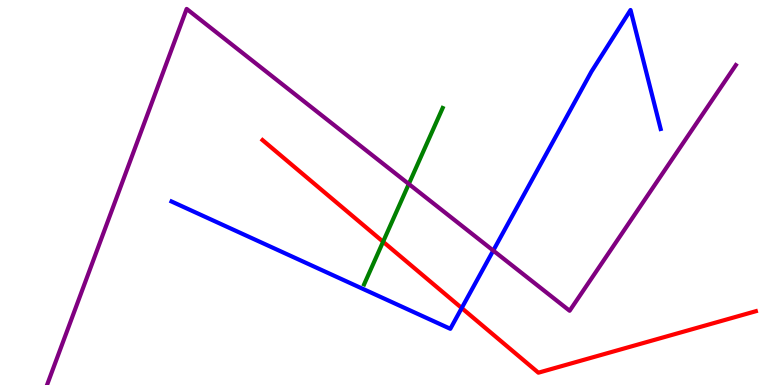[{'lines': ['blue', 'red'], 'intersections': [{'x': 5.96, 'y': 2.0}]}, {'lines': ['green', 'red'], 'intersections': [{'x': 4.94, 'y': 3.72}]}, {'lines': ['purple', 'red'], 'intersections': []}, {'lines': ['blue', 'green'], 'intersections': []}, {'lines': ['blue', 'purple'], 'intersections': [{'x': 6.36, 'y': 3.49}]}, {'lines': ['green', 'purple'], 'intersections': [{'x': 5.27, 'y': 5.22}]}]